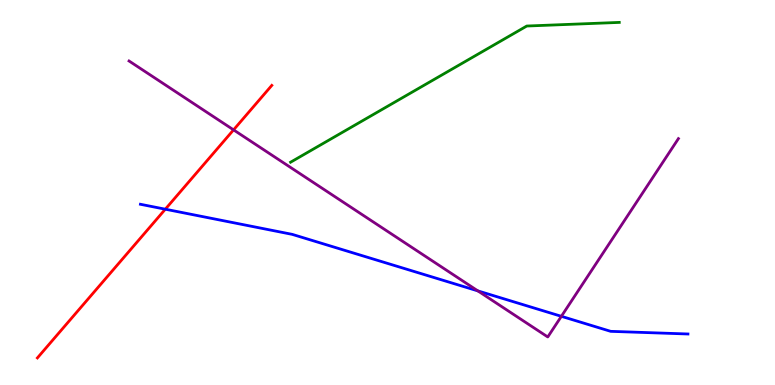[{'lines': ['blue', 'red'], 'intersections': [{'x': 2.13, 'y': 4.57}]}, {'lines': ['green', 'red'], 'intersections': []}, {'lines': ['purple', 'red'], 'intersections': [{'x': 3.01, 'y': 6.63}]}, {'lines': ['blue', 'green'], 'intersections': []}, {'lines': ['blue', 'purple'], 'intersections': [{'x': 6.17, 'y': 2.44}, {'x': 7.24, 'y': 1.78}]}, {'lines': ['green', 'purple'], 'intersections': []}]